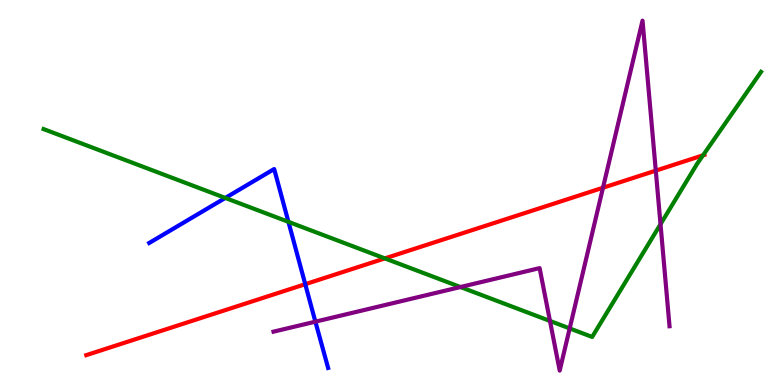[{'lines': ['blue', 'red'], 'intersections': [{'x': 3.94, 'y': 2.62}]}, {'lines': ['green', 'red'], 'intersections': [{'x': 4.97, 'y': 3.29}, {'x': 9.07, 'y': 5.97}]}, {'lines': ['purple', 'red'], 'intersections': [{'x': 7.78, 'y': 5.12}, {'x': 8.46, 'y': 5.57}]}, {'lines': ['blue', 'green'], 'intersections': [{'x': 2.91, 'y': 4.86}, {'x': 3.72, 'y': 4.24}]}, {'lines': ['blue', 'purple'], 'intersections': [{'x': 4.07, 'y': 1.64}]}, {'lines': ['green', 'purple'], 'intersections': [{'x': 5.94, 'y': 2.54}, {'x': 7.1, 'y': 1.66}, {'x': 7.35, 'y': 1.47}, {'x': 8.52, 'y': 4.18}]}]